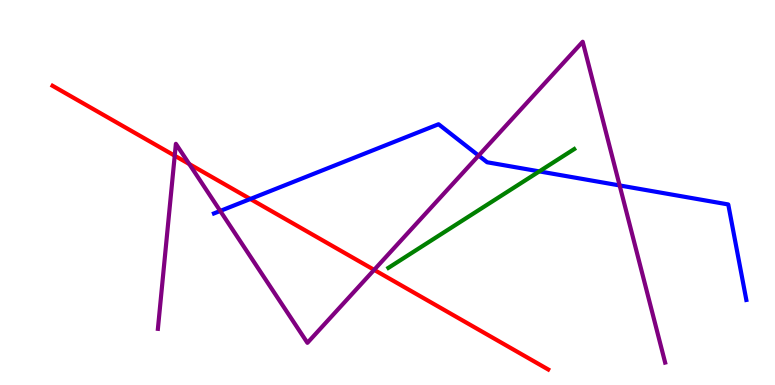[{'lines': ['blue', 'red'], 'intersections': [{'x': 3.23, 'y': 4.83}]}, {'lines': ['green', 'red'], 'intersections': []}, {'lines': ['purple', 'red'], 'intersections': [{'x': 2.25, 'y': 5.96}, {'x': 2.44, 'y': 5.74}, {'x': 4.83, 'y': 2.99}]}, {'lines': ['blue', 'green'], 'intersections': [{'x': 6.96, 'y': 5.55}]}, {'lines': ['blue', 'purple'], 'intersections': [{'x': 2.84, 'y': 4.52}, {'x': 6.18, 'y': 5.96}, {'x': 8.0, 'y': 5.18}]}, {'lines': ['green', 'purple'], 'intersections': []}]